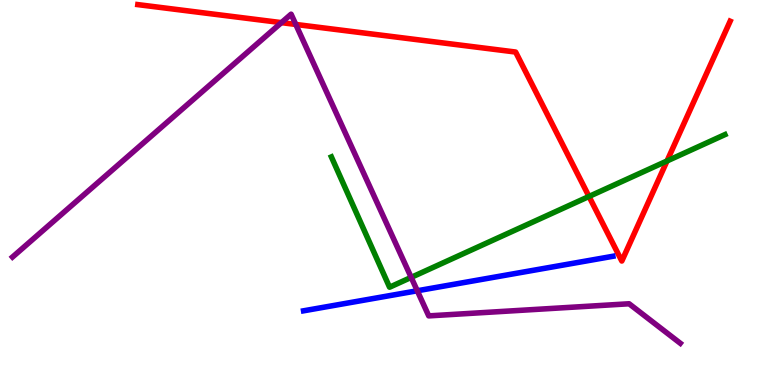[{'lines': ['blue', 'red'], 'intersections': []}, {'lines': ['green', 'red'], 'intersections': [{'x': 7.6, 'y': 4.9}, {'x': 8.61, 'y': 5.82}]}, {'lines': ['purple', 'red'], 'intersections': [{'x': 3.63, 'y': 9.41}, {'x': 3.82, 'y': 9.37}]}, {'lines': ['blue', 'green'], 'intersections': []}, {'lines': ['blue', 'purple'], 'intersections': [{'x': 5.38, 'y': 2.45}]}, {'lines': ['green', 'purple'], 'intersections': [{'x': 5.31, 'y': 2.8}]}]